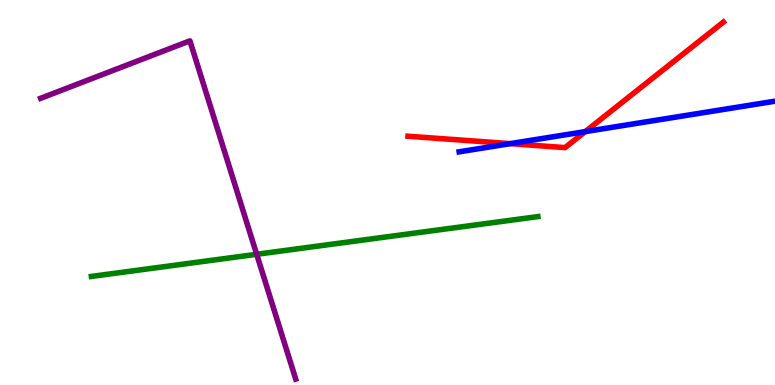[{'lines': ['blue', 'red'], 'intersections': [{'x': 6.58, 'y': 6.27}, {'x': 7.55, 'y': 6.58}]}, {'lines': ['green', 'red'], 'intersections': []}, {'lines': ['purple', 'red'], 'intersections': []}, {'lines': ['blue', 'green'], 'intersections': []}, {'lines': ['blue', 'purple'], 'intersections': []}, {'lines': ['green', 'purple'], 'intersections': [{'x': 3.31, 'y': 3.4}]}]